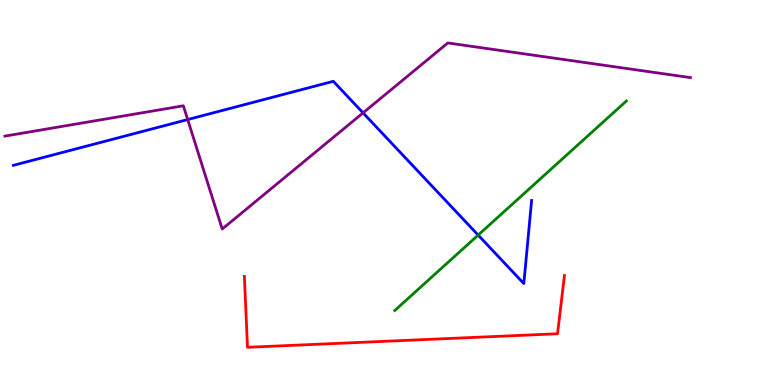[{'lines': ['blue', 'red'], 'intersections': []}, {'lines': ['green', 'red'], 'intersections': []}, {'lines': ['purple', 'red'], 'intersections': []}, {'lines': ['blue', 'green'], 'intersections': [{'x': 6.17, 'y': 3.89}]}, {'lines': ['blue', 'purple'], 'intersections': [{'x': 2.42, 'y': 6.89}, {'x': 4.68, 'y': 7.07}]}, {'lines': ['green', 'purple'], 'intersections': []}]